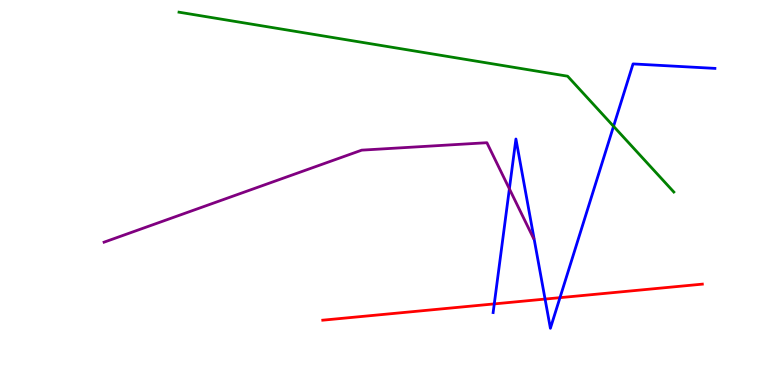[{'lines': ['blue', 'red'], 'intersections': [{'x': 6.38, 'y': 2.11}, {'x': 7.03, 'y': 2.23}, {'x': 7.23, 'y': 2.27}]}, {'lines': ['green', 'red'], 'intersections': []}, {'lines': ['purple', 'red'], 'intersections': []}, {'lines': ['blue', 'green'], 'intersections': [{'x': 7.92, 'y': 6.72}]}, {'lines': ['blue', 'purple'], 'intersections': [{'x': 6.57, 'y': 5.1}]}, {'lines': ['green', 'purple'], 'intersections': []}]